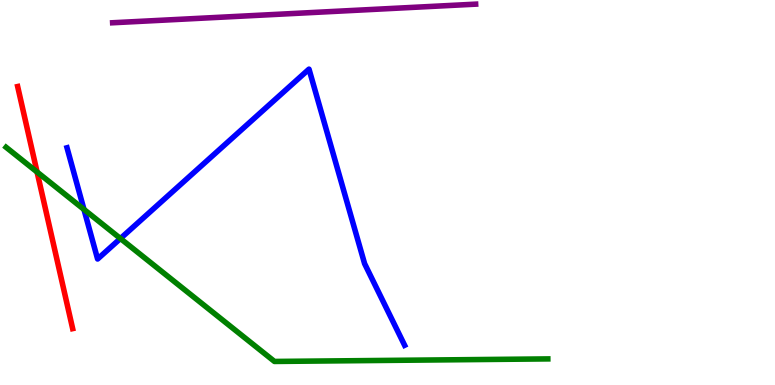[{'lines': ['blue', 'red'], 'intersections': []}, {'lines': ['green', 'red'], 'intersections': [{'x': 0.478, 'y': 5.53}]}, {'lines': ['purple', 'red'], 'intersections': []}, {'lines': ['blue', 'green'], 'intersections': [{'x': 1.08, 'y': 4.56}, {'x': 1.55, 'y': 3.8}]}, {'lines': ['blue', 'purple'], 'intersections': []}, {'lines': ['green', 'purple'], 'intersections': []}]